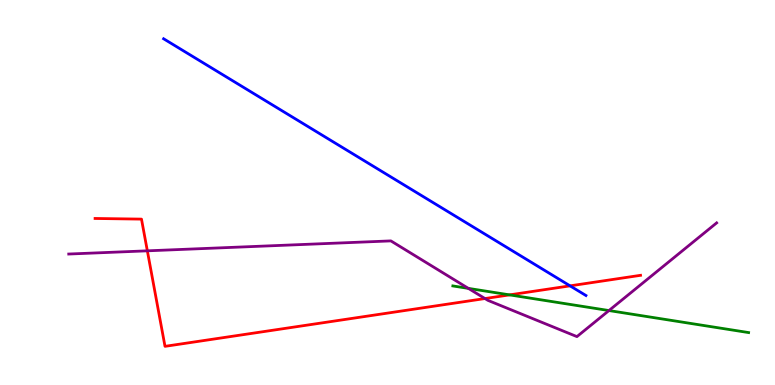[{'lines': ['blue', 'red'], 'intersections': [{'x': 7.36, 'y': 2.58}]}, {'lines': ['green', 'red'], 'intersections': [{'x': 6.58, 'y': 2.34}]}, {'lines': ['purple', 'red'], 'intersections': [{'x': 1.9, 'y': 3.48}, {'x': 6.26, 'y': 2.25}]}, {'lines': ['blue', 'green'], 'intersections': []}, {'lines': ['blue', 'purple'], 'intersections': []}, {'lines': ['green', 'purple'], 'intersections': [{'x': 6.04, 'y': 2.51}, {'x': 7.86, 'y': 1.93}]}]